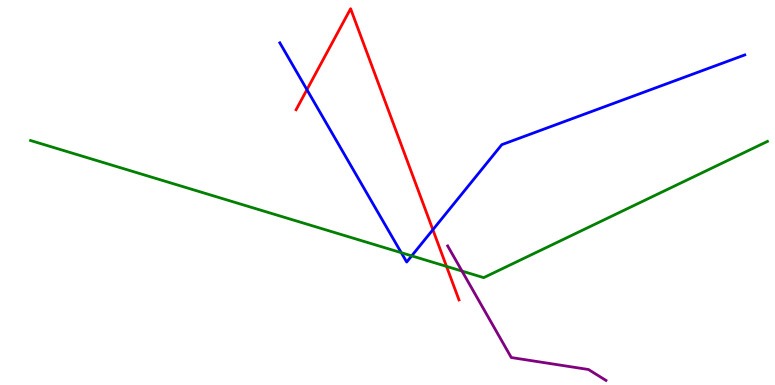[{'lines': ['blue', 'red'], 'intersections': [{'x': 3.96, 'y': 7.67}, {'x': 5.59, 'y': 4.03}]}, {'lines': ['green', 'red'], 'intersections': [{'x': 5.76, 'y': 3.08}]}, {'lines': ['purple', 'red'], 'intersections': []}, {'lines': ['blue', 'green'], 'intersections': [{'x': 5.18, 'y': 3.44}, {'x': 5.31, 'y': 3.35}]}, {'lines': ['blue', 'purple'], 'intersections': []}, {'lines': ['green', 'purple'], 'intersections': [{'x': 5.96, 'y': 2.96}]}]